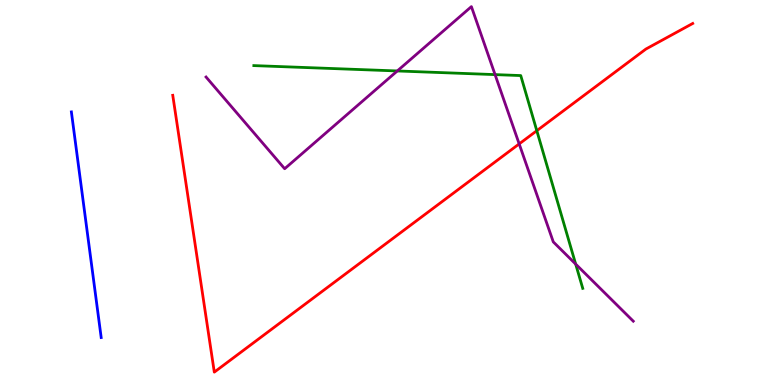[{'lines': ['blue', 'red'], 'intersections': []}, {'lines': ['green', 'red'], 'intersections': [{'x': 6.93, 'y': 6.6}]}, {'lines': ['purple', 'red'], 'intersections': [{'x': 6.7, 'y': 6.26}]}, {'lines': ['blue', 'green'], 'intersections': []}, {'lines': ['blue', 'purple'], 'intersections': []}, {'lines': ['green', 'purple'], 'intersections': [{'x': 5.13, 'y': 8.16}, {'x': 6.39, 'y': 8.06}, {'x': 7.43, 'y': 3.14}]}]